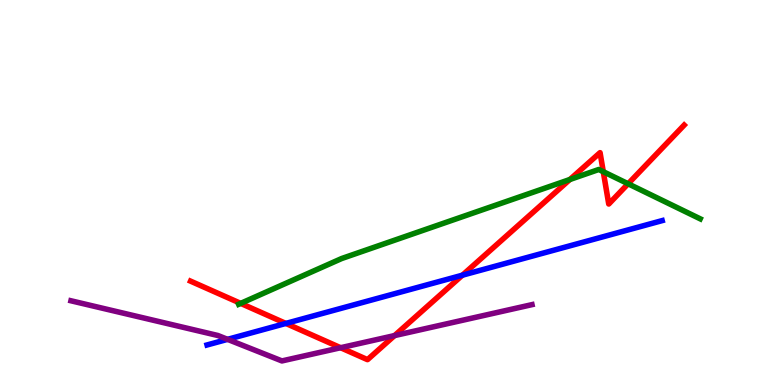[{'lines': ['blue', 'red'], 'intersections': [{'x': 3.69, 'y': 1.6}, {'x': 5.97, 'y': 2.85}]}, {'lines': ['green', 'red'], 'intersections': [{'x': 3.11, 'y': 2.12}, {'x': 7.35, 'y': 5.34}, {'x': 7.78, 'y': 5.54}, {'x': 8.1, 'y': 5.23}]}, {'lines': ['purple', 'red'], 'intersections': [{'x': 4.39, 'y': 0.968}, {'x': 5.09, 'y': 1.28}]}, {'lines': ['blue', 'green'], 'intersections': []}, {'lines': ['blue', 'purple'], 'intersections': [{'x': 2.94, 'y': 1.19}]}, {'lines': ['green', 'purple'], 'intersections': []}]